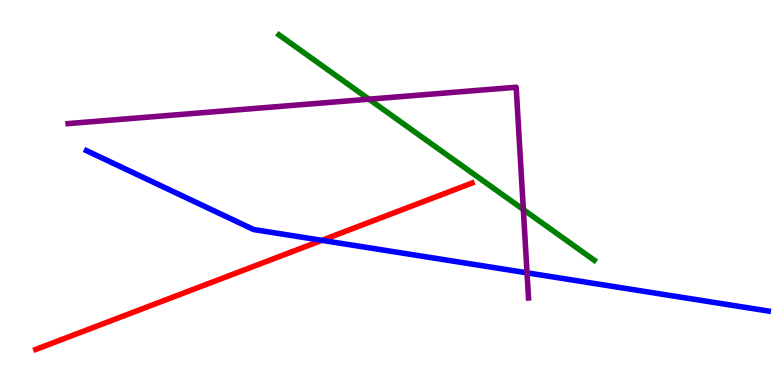[{'lines': ['blue', 'red'], 'intersections': [{'x': 4.15, 'y': 3.76}]}, {'lines': ['green', 'red'], 'intersections': []}, {'lines': ['purple', 'red'], 'intersections': []}, {'lines': ['blue', 'green'], 'intersections': []}, {'lines': ['blue', 'purple'], 'intersections': [{'x': 6.8, 'y': 2.91}]}, {'lines': ['green', 'purple'], 'intersections': [{'x': 4.76, 'y': 7.42}, {'x': 6.75, 'y': 4.56}]}]